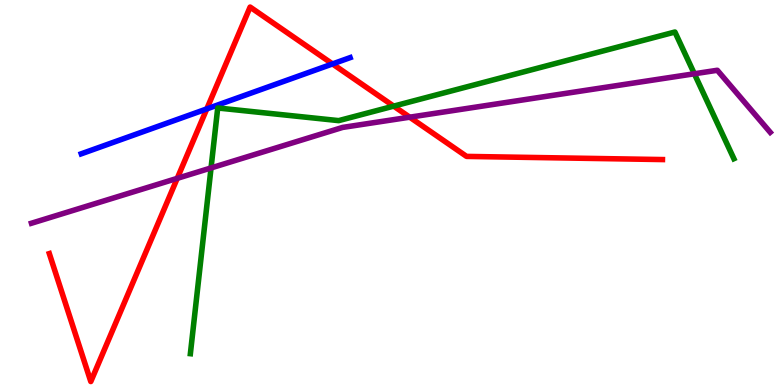[{'lines': ['blue', 'red'], 'intersections': [{'x': 2.67, 'y': 7.17}, {'x': 4.29, 'y': 8.34}]}, {'lines': ['green', 'red'], 'intersections': [{'x': 5.08, 'y': 7.24}]}, {'lines': ['purple', 'red'], 'intersections': [{'x': 2.29, 'y': 5.37}, {'x': 5.29, 'y': 6.96}]}, {'lines': ['blue', 'green'], 'intersections': []}, {'lines': ['blue', 'purple'], 'intersections': []}, {'lines': ['green', 'purple'], 'intersections': [{'x': 2.72, 'y': 5.64}, {'x': 8.96, 'y': 8.08}]}]